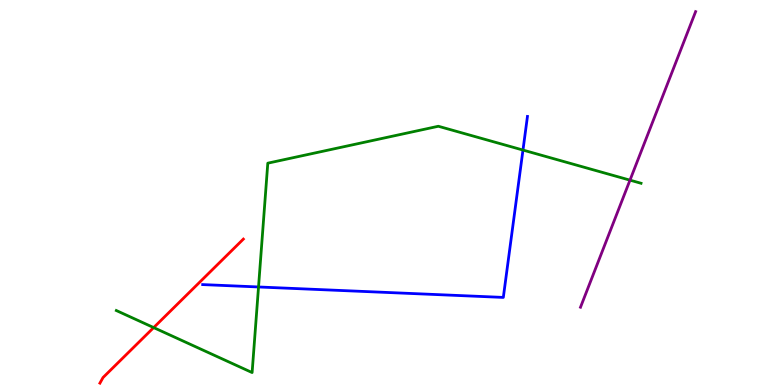[{'lines': ['blue', 'red'], 'intersections': []}, {'lines': ['green', 'red'], 'intersections': [{'x': 1.98, 'y': 1.49}]}, {'lines': ['purple', 'red'], 'intersections': []}, {'lines': ['blue', 'green'], 'intersections': [{'x': 3.34, 'y': 2.55}, {'x': 6.75, 'y': 6.1}]}, {'lines': ['blue', 'purple'], 'intersections': []}, {'lines': ['green', 'purple'], 'intersections': [{'x': 8.13, 'y': 5.32}]}]